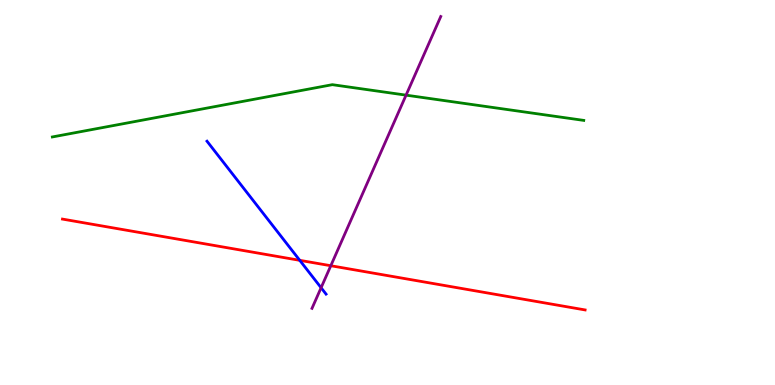[{'lines': ['blue', 'red'], 'intersections': [{'x': 3.87, 'y': 3.24}]}, {'lines': ['green', 'red'], 'intersections': []}, {'lines': ['purple', 'red'], 'intersections': [{'x': 4.27, 'y': 3.1}]}, {'lines': ['blue', 'green'], 'intersections': []}, {'lines': ['blue', 'purple'], 'intersections': [{'x': 4.14, 'y': 2.53}]}, {'lines': ['green', 'purple'], 'intersections': [{'x': 5.24, 'y': 7.53}]}]